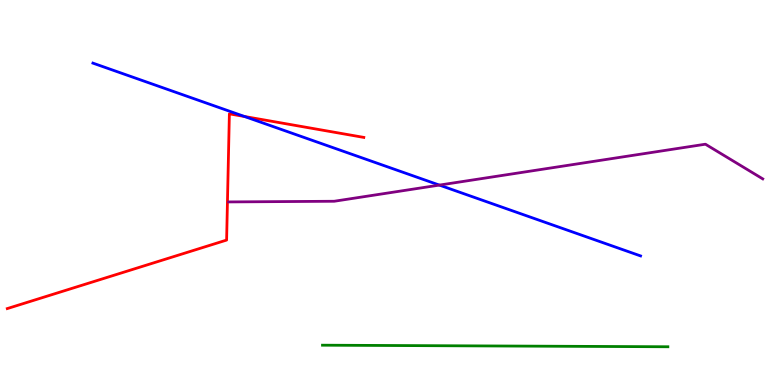[{'lines': ['blue', 'red'], 'intersections': [{'x': 3.16, 'y': 6.97}]}, {'lines': ['green', 'red'], 'intersections': []}, {'lines': ['purple', 'red'], 'intersections': []}, {'lines': ['blue', 'green'], 'intersections': []}, {'lines': ['blue', 'purple'], 'intersections': [{'x': 5.67, 'y': 5.19}]}, {'lines': ['green', 'purple'], 'intersections': []}]